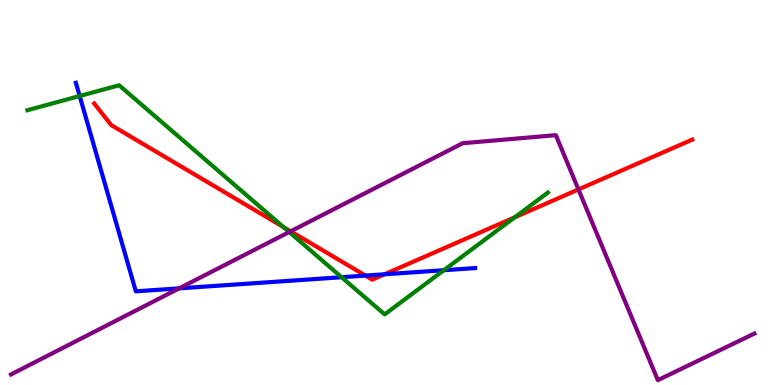[{'lines': ['blue', 'red'], 'intersections': [{'x': 4.72, 'y': 2.84}, {'x': 4.96, 'y': 2.88}]}, {'lines': ['green', 'red'], 'intersections': [{'x': 3.66, 'y': 4.1}, {'x': 6.64, 'y': 4.36}]}, {'lines': ['purple', 'red'], 'intersections': [{'x': 3.75, 'y': 3.99}, {'x': 7.46, 'y': 5.08}]}, {'lines': ['blue', 'green'], 'intersections': [{'x': 1.03, 'y': 7.51}, {'x': 4.41, 'y': 2.8}, {'x': 5.73, 'y': 2.98}]}, {'lines': ['blue', 'purple'], 'intersections': [{'x': 2.31, 'y': 2.51}]}, {'lines': ['green', 'purple'], 'intersections': [{'x': 3.73, 'y': 3.97}]}]